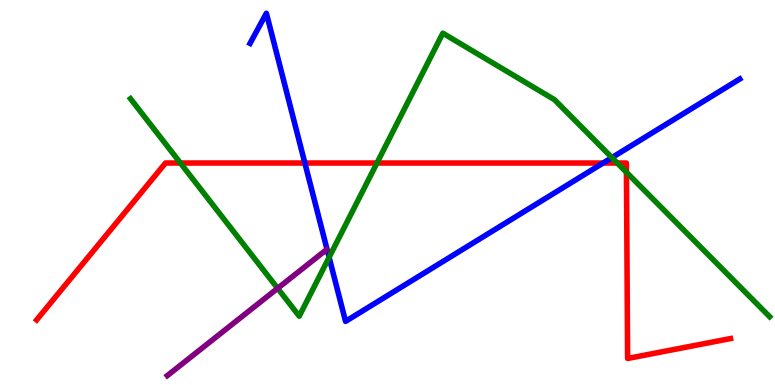[{'lines': ['blue', 'red'], 'intersections': [{'x': 3.93, 'y': 5.77}, {'x': 7.78, 'y': 5.77}]}, {'lines': ['green', 'red'], 'intersections': [{'x': 2.33, 'y': 5.77}, {'x': 4.86, 'y': 5.77}, {'x': 7.96, 'y': 5.77}, {'x': 8.08, 'y': 5.53}]}, {'lines': ['purple', 'red'], 'intersections': []}, {'lines': ['blue', 'green'], 'intersections': [{'x': 4.25, 'y': 3.32}, {'x': 7.9, 'y': 5.91}]}, {'lines': ['blue', 'purple'], 'intersections': []}, {'lines': ['green', 'purple'], 'intersections': [{'x': 3.58, 'y': 2.51}]}]